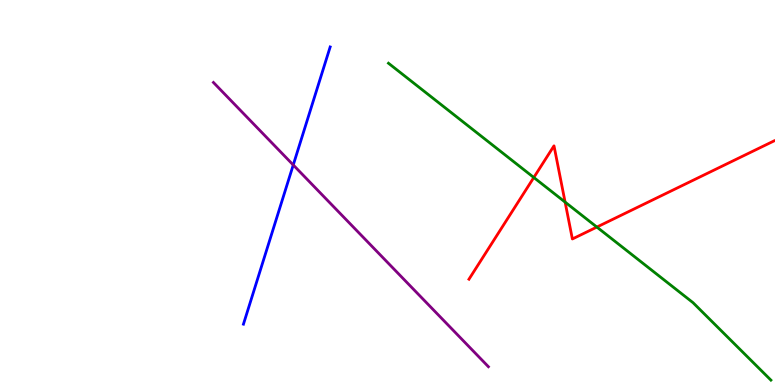[{'lines': ['blue', 'red'], 'intersections': []}, {'lines': ['green', 'red'], 'intersections': [{'x': 6.89, 'y': 5.39}, {'x': 7.29, 'y': 4.75}, {'x': 7.7, 'y': 4.1}]}, {'lines': ['purple', 'red'], 'intersections': []}, {'lines': ['blue', 'green'], 'intersections': []}, {'lines': ['blue', 'purple'], 'intersections': [{'x': 3.78, 'y': 5.72}]}, {'lines': ['green', 'purple'], 'intersections': []}]